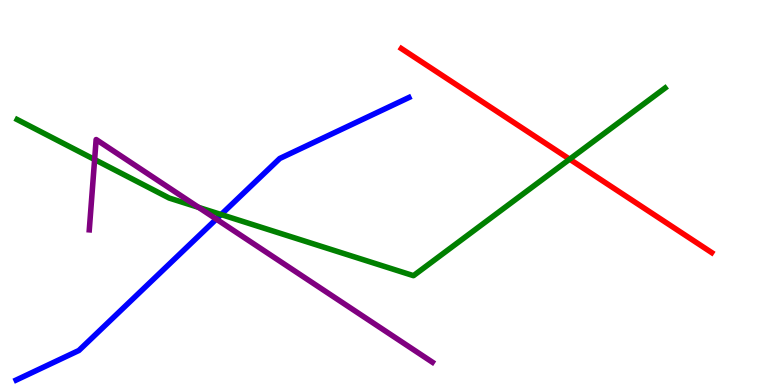[{'lines': ['blue', 'red'], 'intersections': []}, {'lines': ['green', 'red'], 'intersections': [{'x': 7.35, 'y': 5.87}]}, {'lines': ['purple', 'red'], 'intersections': []}, {'lines': ['blue', 'green'], 'intersections': [{'x': 2.85, 'y': 4.43}]}, {'lines': ['blue', 'purple'], 'intersections': [{'x': 2.79, 'y': 4.31}]}, {'lines': ['green', 'purple'], 'intersections': [{'x': 1.22, 'y': 5.86}, {'x': 2.56, 'y': 4.61}]}]